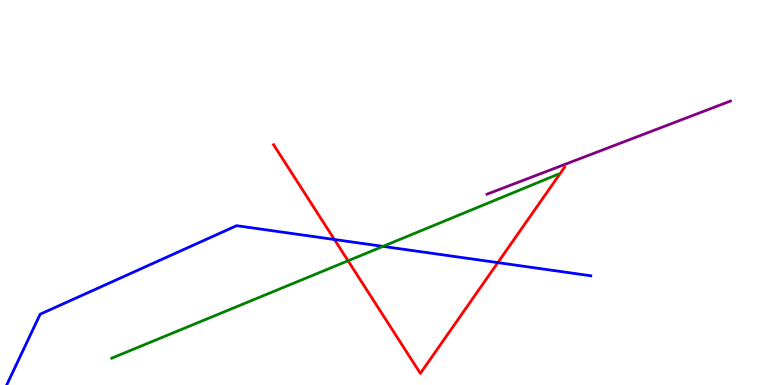[{'lines': ['blue', 'red'], 'intersections': [{'x': 4.32, 'y': 3.78}, {'x': 6.42, 'y': 3.18}]}, {'lines': ['green', 'red'], 'intersections': [{'x': 4.49, 'y': 3.23}]}, {'lines': ['purple', 'red'], 'intersections': []}, {'lines': ['blue', 'green'], 'intersections': [{'x': 4.94, 'y': 3.6}]}, {'lines': ['blue', 'purple'], 'intersections': []}, {'lines': ['green', 'purple'], 'intersections': []}]